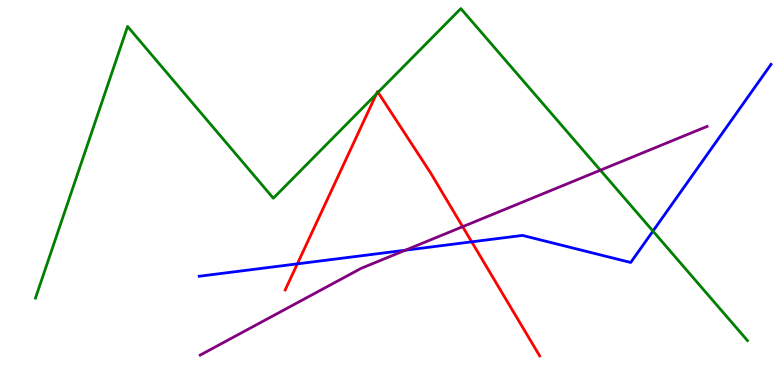[{'lines': ['blue', 'red'], 'intersections': [{'x': 3.84, 'y': 3.15}, {'x': 6.09, 'y': 3.72}]}, {'lines': ['green', 'red'], 'intersections': [{'x': 4.86, 'y': 7.56}, {'x': 4.88, 'y': 7.6}]}, {'lines': ['purple', 'red'], 'intersections': [{'x': 5.97, 'y': 4.11}]}, {'lines': ['blue', 'green'], 'intersections': [{'x': 8.43, 'y': 4.0}]}, {'lines': ['blue', 'purple'], 'intersections': [{'x': 5.23, 'y': 3.5}]}, {'lines': ['green', 'purple'], 'intersections': [{'x': 7.75, 'y': 5.58}]}]